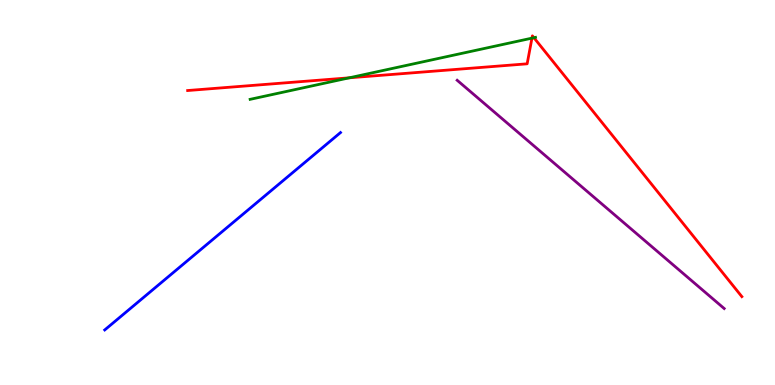[{'lines': ['blue', 'red'], 'intersections': []}, {'lines': ['green', 'red'], 'intersections': [{'x': 4.51, 'y': 7.98}, {'x': 6.86, 'y': 9.01}, {'x': 6.89, 'y': 9.02}]}, {'lines': ['purple', 'red'], 'intersections': []}, {'lines': ['blue', 'green'], 'intersections': []}, {'lines': ['blue', 'purple'], 'intersections': []}, {'lines': ['green', 'purple'], 'intersections': []}]